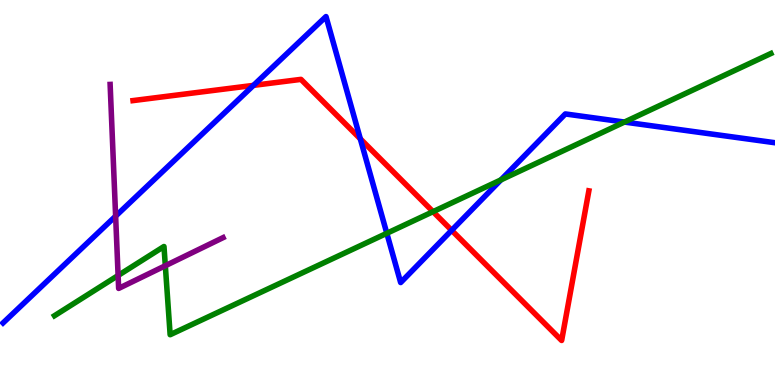[{'lines': ['blue', 'red'], 'intersections': [{'x': 3.27, 'y': 7.78}, {'x': 4.65, 'y': 6.39}, {'x': 5.83, 'y': 4.02}]}, {'lines': ['green', 'red'], 'intersections': [{'x': 5.59, 'y': 4.5}]}, {'lines': ['purple', 'red'], 'intersections': []}, {'lines': ['blue', 'green'], 'intersections': [{'x': 4.99, 'y': 3.94}, {'x': 6.46, 'y': 5.33}, {'x': 8.06, 'y': 6.83}]}, {'lines': ['blue', 'purple'], 'intersections': [{'x': 1.49, 'y': 4.39}]}, {'lines': ['green', 'purple'], 'intersections': [{'x': 1.52, 'y': 2.84}, {'x': 2.13, 'y': 3.1}]}]